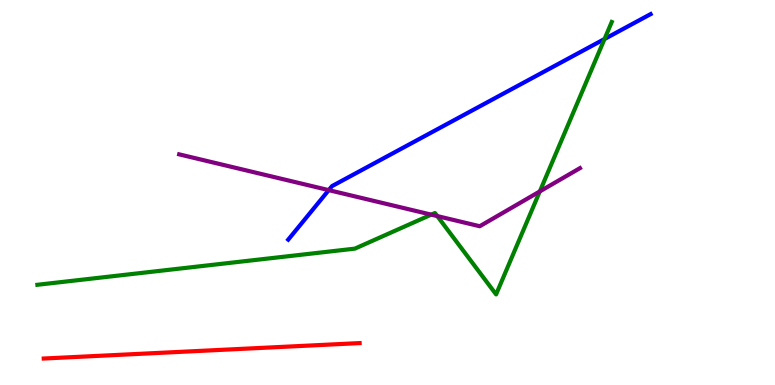[{'lines': ['blue', 'red'], 'intersections': []}, {'lines': ['green', 'red'], 'intersections': []}, {'lines': ['purple', 'red'], 'intersections': []}, {'lines': ['blue', 'green'], 'intersections': [{'x': 7.8, 'y': 8.99}]}, {'lines': ['blue', 'purple'], 'intersections': [{'x': 4.24, 'y': 5.06}]}, {'lines': ['green', 'purple'], 'intersections': [{'x': 5.56, 'y': 4.42}, {'x': 5.64, 'y': 4.39}, {'x': 6.97, 'y': 5.03}]}]